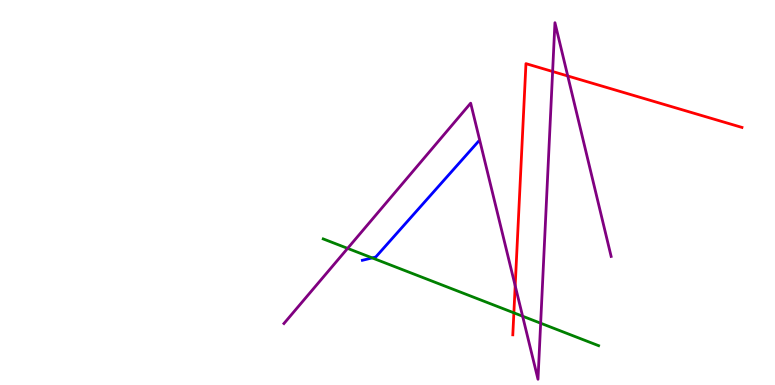[{'lines': ['blue', 'red'], 'intersections': []}, {'lines': ['green', 'red'], 'intersections': [{'x': 6.63, 'y': 1.87}]}, {'lines': ['purple', 'red'], 'intersections': [{'x': 6.65, 'y': 2.58}, {'x': 7.13, 'y': 8.14}, {'x': 7.33, 'y': 8.03}]}, {'lines': ['blue', 'green'], 'intersections': [{'x': 4.8, 'y': 3.3}]}, {'lines': ['blue', 'purple'], 'intersections': []}, {'lines': ['green', 'purple'], 'intersections': [{'x': 4.49, 'y': 3.55}, {'x': 6.74, 'y': 1.79}, {'x': 6.98, 'y': 1.61}]}]